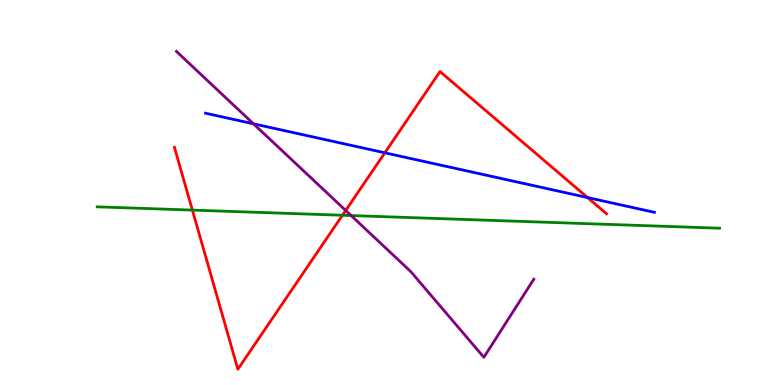[{'lines': ['blue', 'red'], 'intersections': [{'x': 4.97, 'y': 6.03}, {'x': 7.58, 'y': 4.87}]}, {'lines': ['green', 'red'], 'intersections': [{'x': 2.48, 'y': 4.54}, {'x': 4.42, 'y': 4.41}]}, {'lines': ['purple', 'red'], 'intersections': [{'x': 4.46, 'y': 4.53}]}, {'lines': ['blue', 'green'], 'intersections': []}, {'lines': ['blue', 'purple'], 'intersections': [{'x': 3.27, 'y': 6.78}]}, {'lines': ['green', 'purple'], 'intersections': [{'x': 4.53, 'y': 4.4}]}]